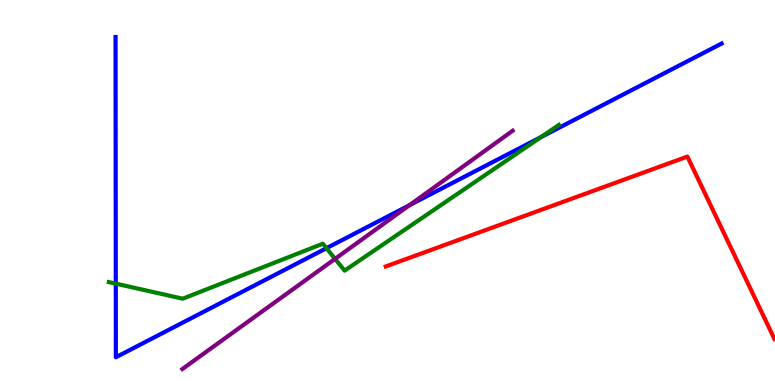[{'lines': ['blue', 'red'], 'intersections': []}, {'lines': ['green', 'red'], 'intersections': []}, {'lines': ['purple', 'red'], 'intersections': []}, {'lines': ['blue', 'green'], 'intersections': [{'x': 1.49, 'y': 2.63}, {'x': 4.21, 'y': 3.55}, {'x': 6.98, 'y': 6.44}]}, {'lines': ['blue', 'purple'], 'intersections': [{'x': 5.28, 'y': 4.67}]}, {'lines': ['green', 'purple'], 'intersections': [{'x': 4.32, 'y': 3.28}]}]